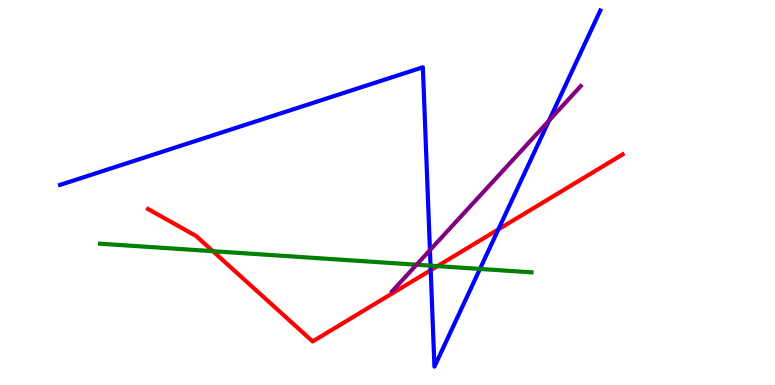[{'lines': ['blue', 'red'], 'intersections': [{'x': 5.56, 'y': 2.98}, {'x': 6.43, 'y': 4.04}]}, {'lines': ['green', 'red'], 'intersections': [{'x': 2.75, 'y': 3.48}, {'x': 5.65, 'y': 3.09}]}, {'lines': ['purple', 'red'], 'intersections': []}, {'lines': ['blue', 'green'], 'intersections': [{'x': 5.56, 'y': 3.1}, {'x': 6.19, 'y': 3.01}]}, {'lines': ['blue', 'purple'], 'intersections': [{'x': 5.55, 'y': 3.5}, {'x': 7.08, 'y': 6.87}]}, {'lines': ['green', 'purple'], 'intersections': [{'x': 5.38, 'y': 3.12}]}]